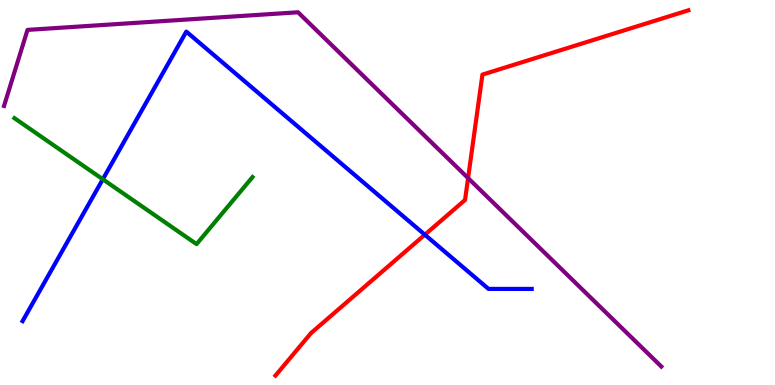[{'lines': ['blue', 'red'], 'intersections': [{'x': 5.48, 'y': 3.9}]}, {'lines': ['green', 'red'], 'intersections': []}, {'lines': ['purple', 'red'], 'intersections': [{'x': 6.04, 'y': 5.37}]}, {'lines': ['blue', 'green'], 'intersections': [{'x': 1.33, 'y': 5.34}]}, {'lines': ['blue', 'purple'], 'intersections': []}, {'lines': ['green', 'purple'], 'intersections': []}]